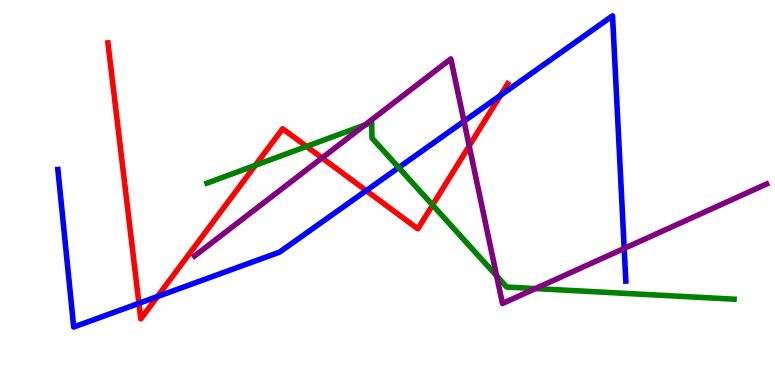[{'lines': ['blue', 'red'], 'intersections': [{'x': 1.79, 'y': 2.12}, {'x': 2.03, 'y': 2.3}, {'x': 4.73, 'y': 5.05}, {'x': 6.46, 'y': 7.52}]}, {'lines': ['green', 'red'], 'intersections': [{'x': 3.3, 'y': 5.71}, {'x': 3.96, 'y': 6.2}, {'x': 5.58, 'y': 4.67}]}, {'lines': ['purple', 'red'], 'intersections': [{'x': 4.16, 'y': 5.9}, {'x': 6.05, 'y': 6.21}]}, {'lines': ['blue', 'green'], 'intersections': [{'x': 5.14, 'y': 5.65}]}, {'lines': ['blue', 'purple'], 'intersections': [{'x': 5.99, 'y': 6.85}, {'x': 8.05, 'y': 3.55}]}, {'lines': ['green', 'purple'], 'intersections': [{'x': 4.71, 'y': 6.76}, {'x': 6.41, 'y': 2.83}, {'x': 6.91, 'y': 2.5}]}]